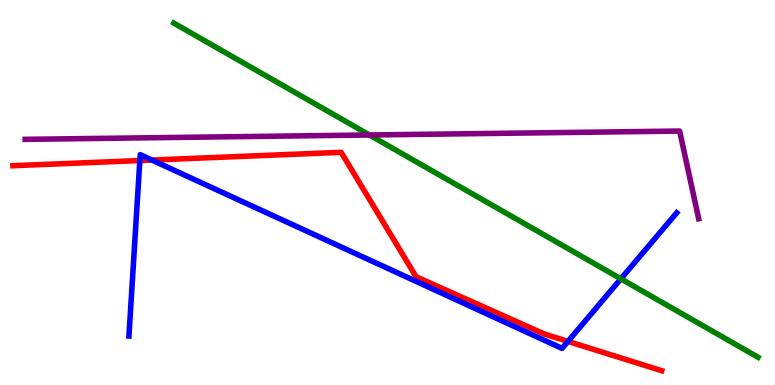[{'lines': ['blue', 'red'], 'intersections': [{'x': 1.8, 'y': 5.83}, {'x': 1.96, 'y': 5.84}, {'x': 7.33, 'y': 1.13}]}, {'lines': ['green', 'red'], 'intersections': []}, {'lines': ['purple', 'red'], 'intersections': []}, {'lines': ['blue', 'green'], 'intersections': [{'x': 8.01, 'y': 2.76}]}, {'lines': ['blue', 'purple'], 'intersections': []}, {'lines': ['green', 'purple'], 'intersections': [{'x': 4.77, 'y': 6.49}]}]